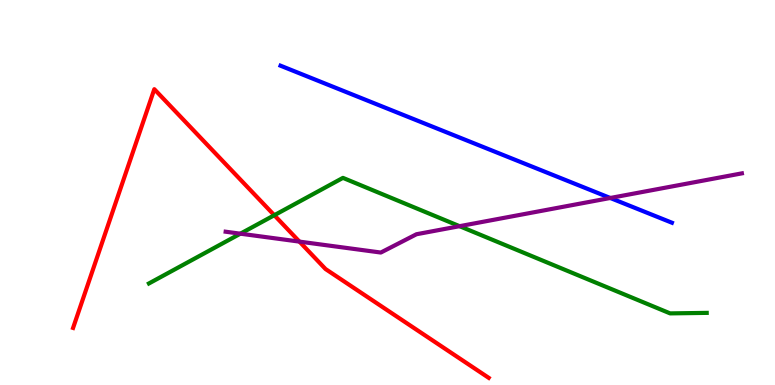[{'lines': ['blue', 'red'], 'intersections': []}, {'lines': ['green', 'red'], 'intersections': [{'x': 3.54, 'y': 4.41}]}, {'lines': ['purple', 'red'], 'intersections': [{'x': 3.86, 'y': 3.72}]}, {'lines': ['blue', 'green'], 'intersections': []}, {'lines': ['blue', 'purple'], 'intersections': [{'x': 7.87, 'y': 4.86}]}, {'lines': ['green', 'purple'], 'intersections': [{'x': 3.1, 'y': 3.93}, {'x': 5.93, 'y': 4.13}]}]